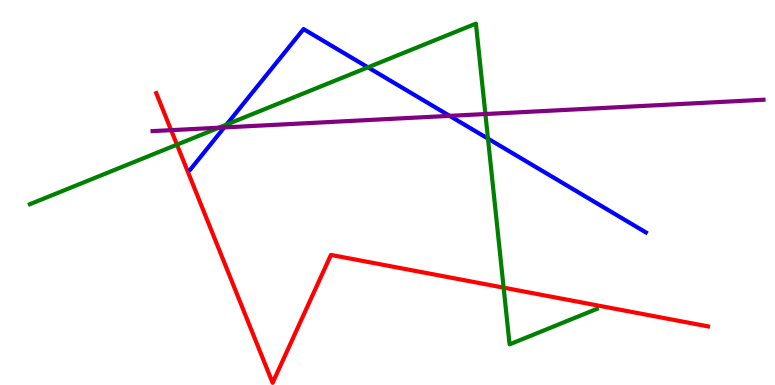[{'lines': ['blue', 'red'], 'intersections': []}, {'lines': ['green', 'red'], 'intersections': [{'x': 2.28, 'y': 6.24}, {'x': 6.5, 'y': 2.53}]}, {'lines': ['purple', 'red'], 'intersections': [{'x': 2.21, 'y': 6.62}]}, {'lines': ['blue', 'green'], 'intersections': [{'x': 2.92, 'y': 6.76}, {'x': 4.75, 'y': 8.25}, {'x': 6.3, 'y': 6.4}]}, {'lines': ['blue', 'purple'], 'intersections': [{'x': 2.89, 'y': 6.69}, {'x': 5.8, 'y': 6.99}]}, {'lines': ['green', 'purple'], 'intersections': [{'x': 2.82, 'y': 6.68}, {'x': 6.26, 'y': 7.04}]}]